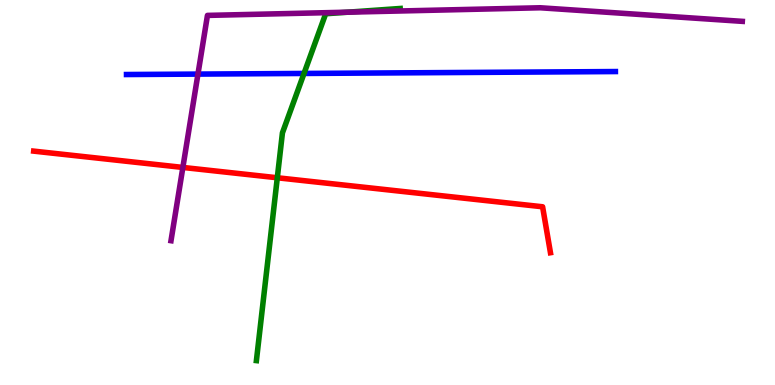[{'lines': ['blue', 'red'], 'intersections': []}, {'lines': ['green', 'red'], 'intersections': [{'x': 3.58, 'y': 5.38}]}, {'lines': ['purple', 'red'], 'intersections': [{'x': 2.36, 'y': 5.65}]}, {'lines': ['blue', 'green'], 'intersections': [{'x': 3.92, 'y': 8.09}]}, {'lines': ['blue', 'purple'], 'intersections': [{'x': 2.55, 'y': 8.08}]}, {'lines': ['green', 'purple'], 'intersections': [{'x': 4.49, 'y': 9.68}]}]